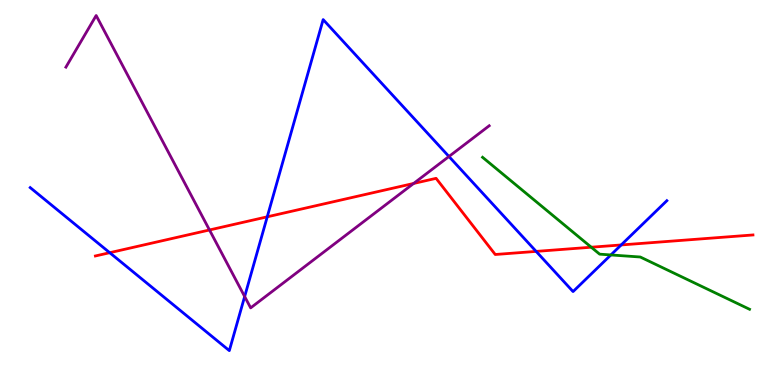[{'lines': ['blue', 'red'], 'intersections': [{'x': 1.42, 'y': 3.44}, {'x': 3.45, 'y': 4.37}, {'x': 6.92, 'y': 3.47}, {'x': 8.02, 'y': 3.64}]}, {'lines': ['green', 'red'], 'intersections': [{'x': 7.63, 'y': 3.58}]}, {'lines': ['purple', 'red'], 'intersections': [{'x': 2.7, 'y': 4.03}, {'x': 5.34, 'y': 5.23}]}, {'lines': ['blue', 'green'], 'intersections': [{'x': 7.88, 'y': 3.38}]}, {'lines': ['blue', 'purple'], 'intersections': [{'x': 3.16, 'y': 2.3}, {'x': 5.79, 'y': 5.94}]}, {'lines': ['green', 'purple'], 'intersections': []}]